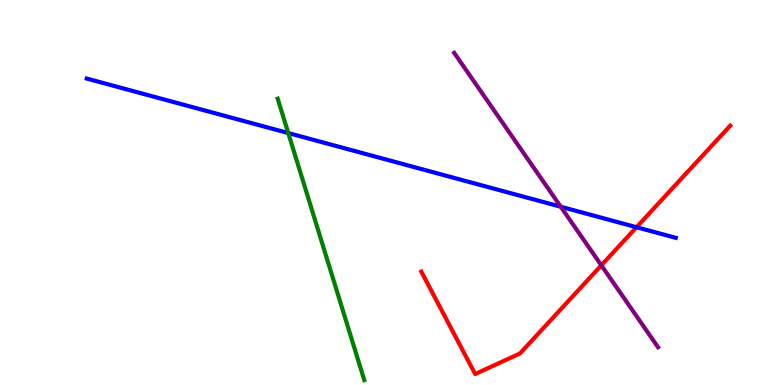[{'lines': ['blue', 'red'], 'intersections': [{'x': 8.21, 'y': 4.1}]}, {'lines': ['green', 'red'], 'intersections': []}, {'lines': ['purple', 'red'], 'intersections': [{'x': 7.76, 'y': 3.11}]}, {'lines': ['blue', 'green'], 'intersections': [{'x': 3.72, 'y': 6.54}]}, {'lines': ['blue', 'purple'], 'intersections': [{'x': 7.24, 'y': 4.63}]}, {'lines': ['green', 'purple'], 'intersections': []}]